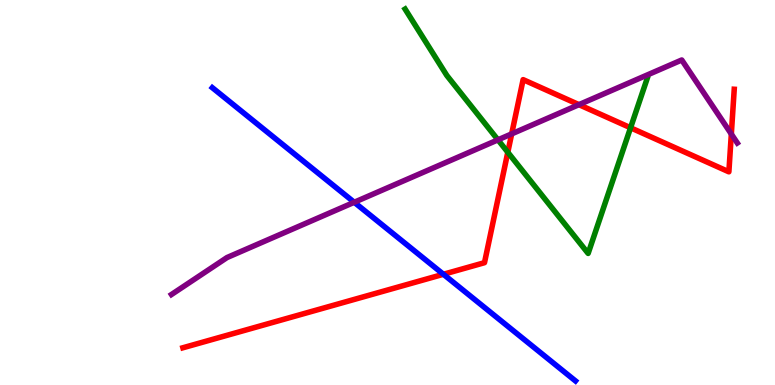[{'lines': ['blue', 'red'], 'intersections': [{'x': 5.72, 'y': 2.88}]}, {'lines': ['green', 'red'], 'intersections': [{'x': 6.55, 'y': 6.05}, {'x': 8.14, 'y': 6.68}]}, {'lines': ['purple', 'red'], 'intersections': [{'x': 6.6, 'y': 6.52}, {'x': 7.47, 'y': 7.28}, {'x': 9.44, 'y': 6.52}]}, {'lines': ['blue', 'green'], 'intersections': []}, {'lines': ['blue', 'purple'], 'intersections': [{'x': 4.57, 'y': 4.75}]}, {'lines': ['green', 'purple'], 'intersections': [{'x': 6.43, 'y': 6.37}]}]